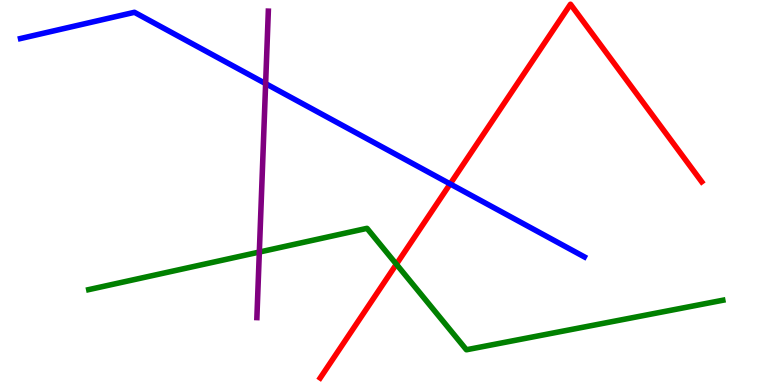[{'lines': ['blue', 'red'], 'intersections': [{'x': 5.81, 'y': 5.22}]}, {'lines': ['green', 'red'], 'intersections': [{'x': 5.11, 'y': 3.14}]}, {'lines': ['purple', 'red'], 'intersections': []}, {'lines': ['blue', 'green'], 'intersections': []}, {'lines': ['blue', 'purple'], 'intersections': [{'x': 3.43, 'y': 7.83}]}, {'lines': ['green', 'purple'], 'intersections': [{'x': 3.35, 'y': 3.45}]}]